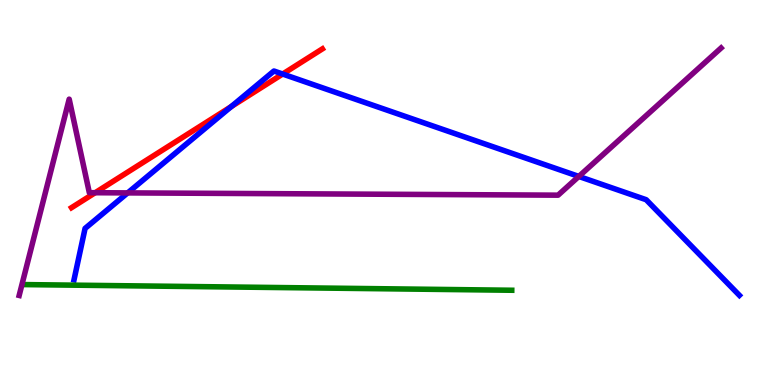[{'lines': ['blue', 'red'], 'intersections': [{'x': 2.98, 'y': 7.23}, {'x': 3.65, 'y': 8.08}]}, {'lines': ['green', 'red'], 'intersections': []}, {'lines': ['purple', 'red'], 'intersections': [{'x': 1.23, 'y': 4.99}]}, {'lines': ['blue', 'green'], 'intersections': []}, {'lines': ['blue', 'purple'], 'intersections': [{'x': 1.65, 'y': 4.99}, {'x': 7.47, 'y': 5.42}]}, {'lines': ['green', 'purple'], 'intersections': []}]